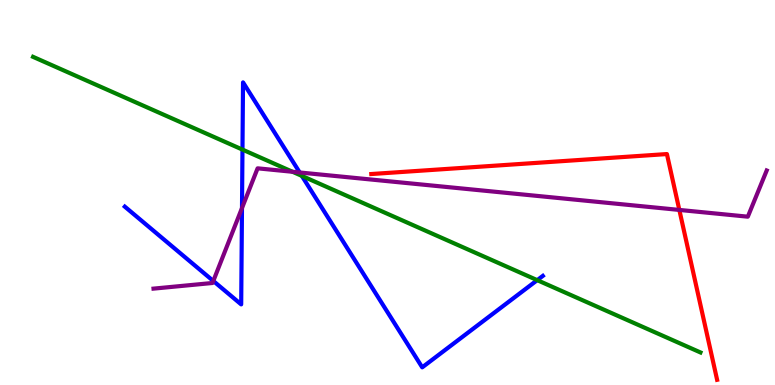[{'lines': ['blue', 'red'], 'intersections': []}, {'lines': ['green', 'red'], 'intersections': []}, {'lines': ['purple', 'red'], 'intersections': [{'x': 8.77, 'y': 4.55}]}, {'lines': ['blue', 'green'], 'intersections': [{'x': 3.13, 'y': 6.11}, {'x': 3.89, 'y': 5.43}, {'x': 6.93, 'y': 2.72}]}, {'lines': ['blue', 'purple'], 'intersections': [{'x': 2.75, 'y': 2.7}, {'x': 3.12, 'y': 4.6}, {'x': 3.87, 'y': 5.52}]}, {'lines': ['green', 'purple'], 'intersections': [{'x': 3.77, 'y': 5.54}]}]